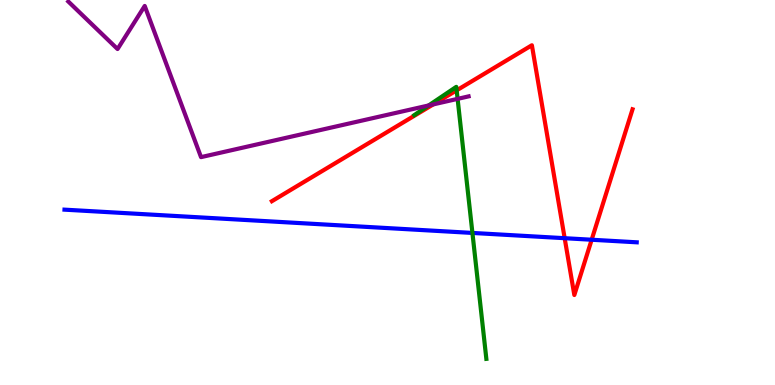[{'lines': ['blue', 'red'], 'intersections': [{'x': 7.29, 'y': 3.81}, {'x': 7.63, 'y': 3.77}]}, {'lines': ['green', 'red'], 'intersections': [{'x': 5.89, 'y': 7.65}]}, {'lines': ['purple', 'red'], 'intersections': [{'x': 5.59, 'y': 7.29}]}, {'lines': ['blue', 'green'], 'intersections': [{'x': 6.1, 'y': 3.95}]}, {'lines': ['blue', 'purple'], 'intersections': []}, {'lines': ['green', 'purple'], 'intersections': [{'x': 5.53, 'y': 7.26}, {'x': 5.9, 'y': 7.43}]}]